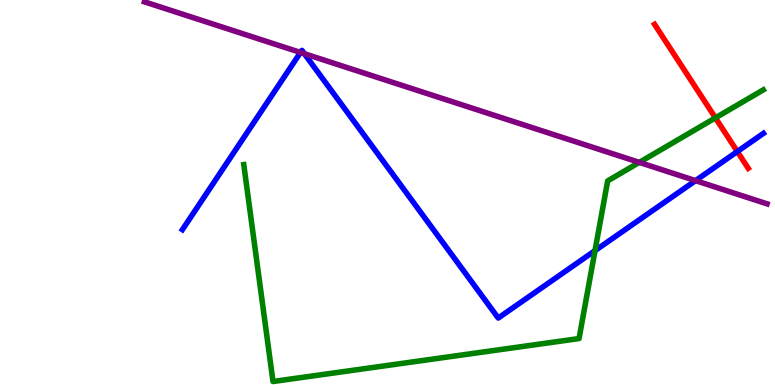[{'lines': ['blue', 'red'], 'intersections': [{'x': 9.51, 'y': 6.06}]}, {'lines': ['green', 'red'], 'intersections': [{'x': 9.23, 'y': 6.94}]}, {'lines': ['purple', 'red'], 'intersections': []}, {'lines': ['blue', 'green'], 'intersections': [{'x': 7.68, 'y': 3.49}]}, {'lines': ['blue', 'purple'], 'intersections': [{'x': 3.88, 'y': 8.64}, {'x': 3.93, 'y': 8.6}, {'x': 8.97, 'y': 5.31}]}, {'lines': ['green', 'purple'], 'intersections': [{'x': 8.25, 'y': 5.78}]}]